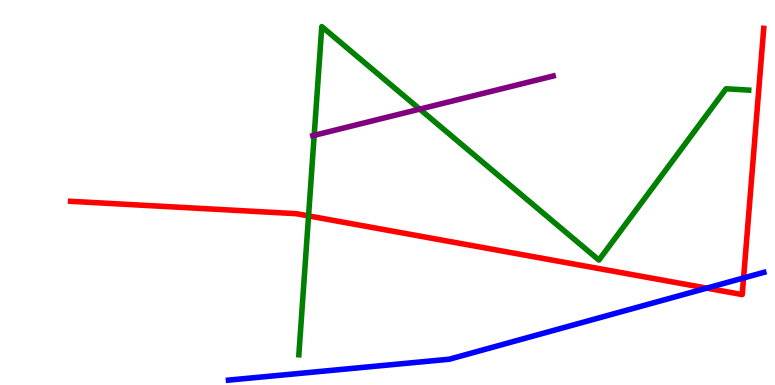[{'lines': ['blue', 'red'], 'intersections': [{'x': 9.12, 'y': 2.52}, {'x': 9.59, 'y': 2.78}]}, {'lines': ['green', 'red'], 'intersections': [{'x': 3.98, 'y': 4.39}]}, {'lines': ['purple', 'red'], 'intersections': []}, {'lines': ['blue', 'green'], 'intersections': []}, {'lines': ['blue', 'purple'], 'intersections': []}, {'lines': ['green', 'purple'], 'intersections': [{'x': 4.05, 'y': 6.48}, {'x': 5.42, 'y': 7.17}]}]